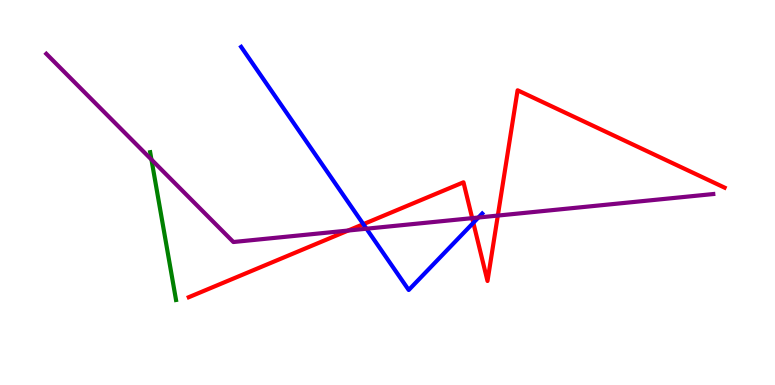[{'lines': ['blue', 'red'], 'intersections': [{'x': 4.69, 'y': 4.18}, {'x': 6.11, 'y': 4.21}]}, {'lines': ['green', 'red'], 'intersections': []}, {'lines': ['purple', 'red'], 'intersections': [{'x': 4.49, 'y': 4.01}, {'x': 6.09, 'y': 4.33}, {'x': 6.42, 'y': 4.4}]}, {'lines': ['blue', 'green'], 'intersections': []}, {'lines': ['blue', 'purple'], 'intersections': [{'x': 4.73, 'y': 4.06}, {'x': 6.17, 'y': 4.35}]}, {'lines': ['green', 'purple'], 'intersections': [{'x': 1.95, 'y': 5.86}]}]